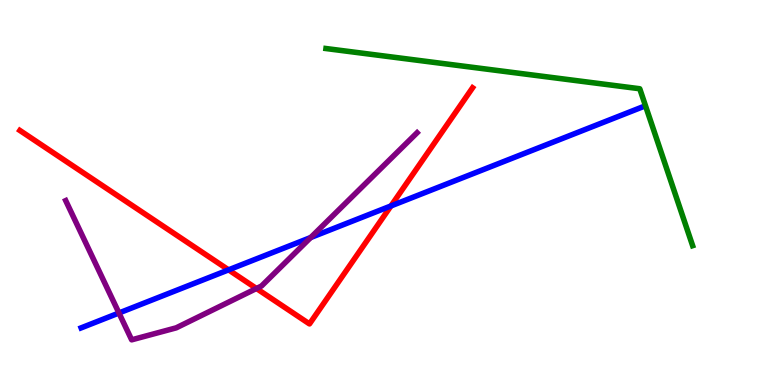[{'lines': ['blue', 'red'], 'intersections': [{'x': 2.95, 'y': 2.99}, {'x': 5.04, 'y': 4.65}]}, {'lines': ['green', 'red'], 'intersections': []}, {'lines': ['purple', 'red'], 'intersections': [{'x': 3.31, 'y': 2.51}]}, {'lines': ['blue', 'green'], 'intersections': []}, {'lines': ['blue', 'purple'], 'intersections': [{'x': 1.53, 'y': 1.87}, {'x': 4.01, 'y': 3.83}]}, {'lines': ['green', 'purple'], 'intersections': []}]